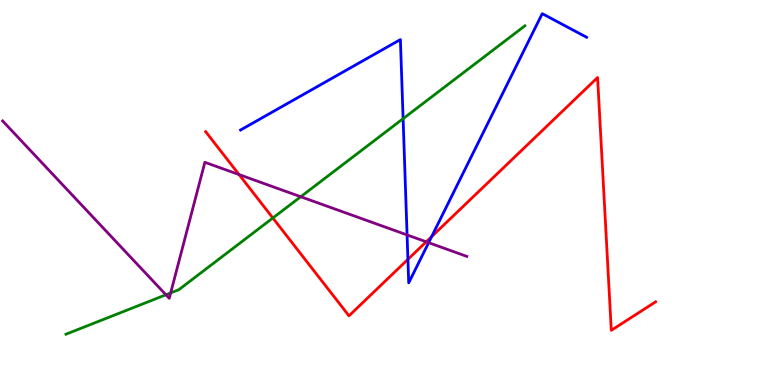[{'lines': ['blue', 'red'], 'intersections': [{'x': 5.26, 'y': 3.26}, {'x': 5.57, 'y': 3.85}]}, {'lines': ['green', 'red'], 'intersections': [{'x': 3.52, 'y': 4.34}]}, {'lines': ['purple', 'red'], 'intersections': [{'x': 3.08, 'y': 5.47}, {'x': 5.5, 'y': 3.72}]}, {'lines': ['blue', 'green'], 'intersections': [{'x': 5.2, 'y': 6.92}]}, {'lines': ['blue', 'purple'], 'intersections': [{'x': 5.25, 'y': 3.9}, {'x': 5.53, 'y': 3.7}]}, {'lines': ['green', 'purple'], 'intersections': [{'x': 2.14, 'y': 2.34}, {'x': 2.2, 'y': 2.39}, {'x': 3.88, 'y': 4.89}]}]